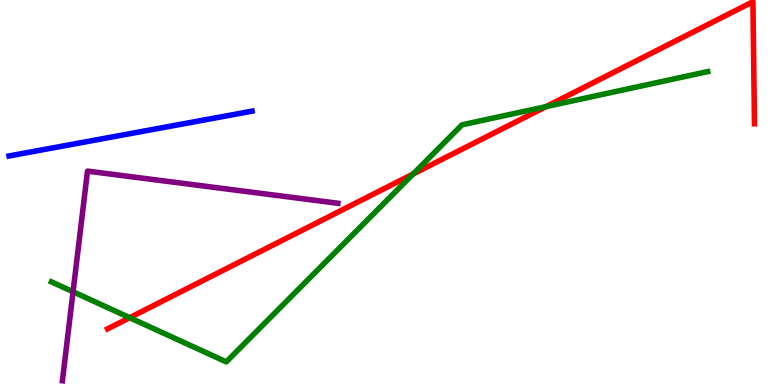[{'lines': ['blue', 'red'], 'intersections': []}, {'lines': ['green', 'red'], 'intersections': [{'x': 1.67, 'y': 1.75}, {'x': 5.33, 'y': 5.48}, {'x': 7.05, 'y': 7.23}]}, {'lines': ['purple', 'red'], 'intersections': []}, {'lines': ['blue', 'green'], 'intersections': []}, {'lines': ['blue', 'purple'], 'intersections': []}, {'lines': ['green', 'purple'], 'intersections': [{'x': 0.943, 'y': 2.42}]}]